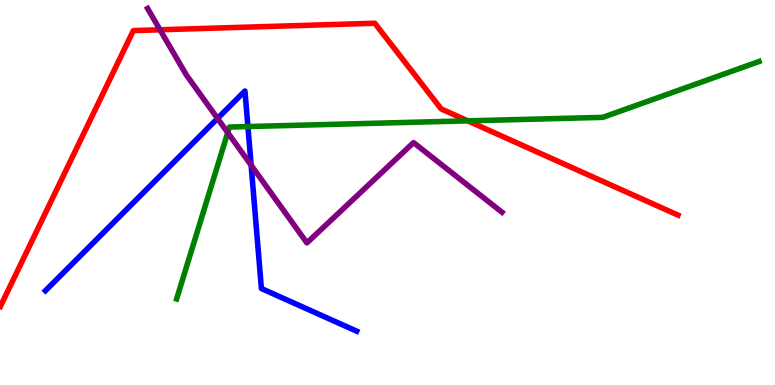[{'lines': ['blue', 'red'], 'intersections': []}, {'lines': ['green', 'red'], 'intersections': [{'x': 6.04, 'y': 6.86}]}, {'lines': ['purple', 'red'], 'intersections': [{'x': 2.06, 'y': 9.23}]}, {'lines': ['blue', 'green'], 'intersections': [{'x': 3.2, 'y': 6.71}]}, {'lines': ['blue', 'purple'], 'intersections': [{'x': 2.81, 'y': 6.92}, {'x': 3.24, 'y': 5.71}]}, {'lines': ['green', 'purple'], 'intersections': [{'x': 2.94, 'y': 6.56}]}]